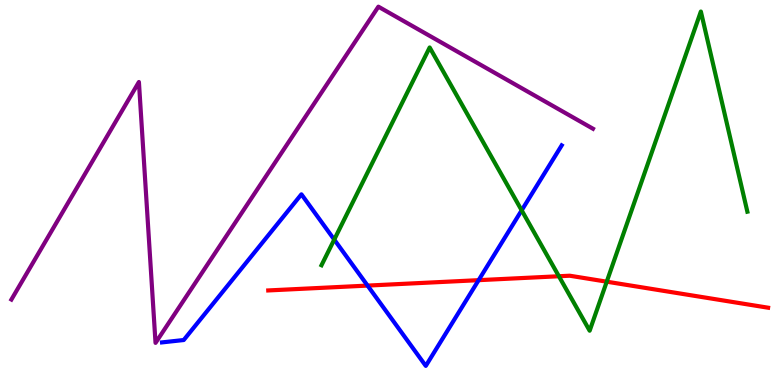[{'lines': ['blue', 'red'], 'intersections': [{'x': 4.74, 'y': 2.58}, {'x': 6.18, 'y': 2.72}]}, {'lines': ['green', 'red'], 'intersections': [{'x': 7.21, 'y': 2.82}, {'x': 7.83, 'y': 2.68}]}, {'lines': ['purple', 'red'], 'intersections': []}, {'lines': ['blue', 'green'], 'intersections': [{'x': 4.31, 'y': 3.78}, {'x': 6.73, 'y': 4.54}]}, {'lines': ['blue', 'purple'], 'intersections': []}, {'lines': ['green', 'purple'], 'intersections': []}]